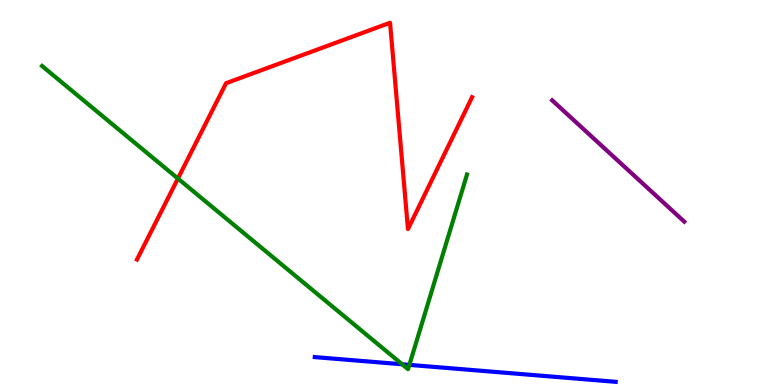[{'lines': ['blue', 'red'], 'intersections': []}, {'lines': ['green', 'red'], 'intersections': [{'x': 2.3, 'y': 5.36}]}, {'lines': ['purple', 'red'], 'intersections': []}, {'lines': ['blue', 'green'], 'intersections': [{'x': 5.19, 'y': 0.538}, {'x': 5.28, 'y': 0.523}]}, {'lines': ['blue', 'purple'], 'intersections': []}, {'lines': ['green', 'purple'], 'intersections': []}]